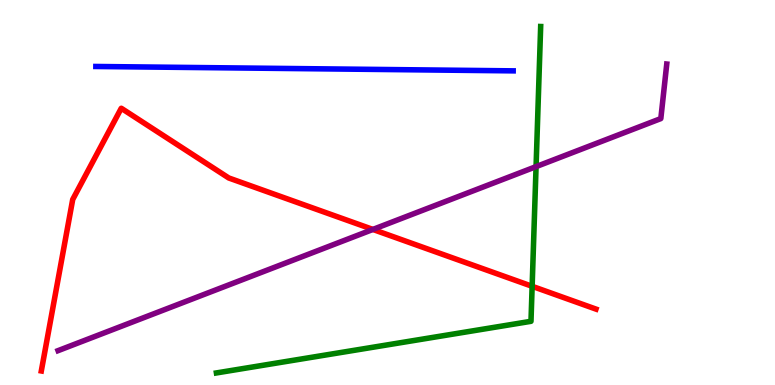[{'lines': ['blue', 'red'], 'intersections': []}, {'lines': ['green', 'red'], 'intersections': [{'x': 6.87, 'y': 2.56}]}, {'lines': ['purple', 'red'], 'intersections': [{'x': 4.81, 'y': 4.04}]}, {'lines': ['blue', 'green'], 'intersections': []}, {'lines': ['blue', 'purple'], 'intersections': []}, {'lines': ['green', 'purple'], 'intersections': [{'x': 6.92, 'y': 5.67}]}]